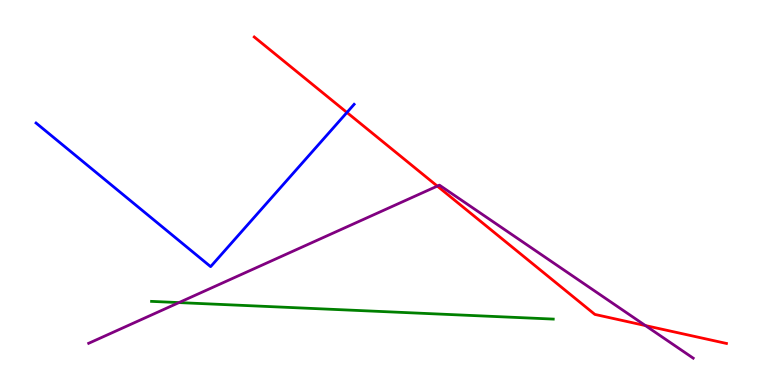[{'lines': ['blue', 'red'], 'intersections': [{'x': 4.48, 'y': 7.08}]}, {'lines': ['green', 'red'], 'intersections': []}, {'lines': ['purple', 'red'], 'intersections': [{'x': 5.64, 'y': 5.17}, {'x': 8.33, 'y': 1.54}]}, {'lines': ['blue', 'green'], 'intersections': []}, {'lines': ['blue', 'purple'], 'intersections': []}, {'lines': ['green', 'purple'], 'intersections': [{'x': 2.31, 'y': 2.14}]}]